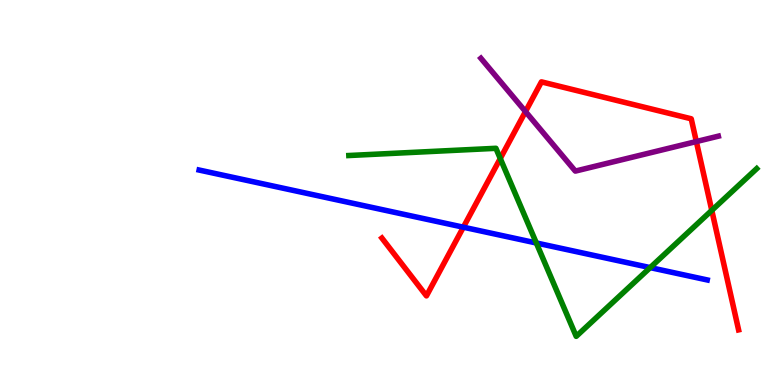[{'lines': ['blue', 'red'], 'intersections': [{'x': 5.98, 'y': 4.1}]}, {'lines': ['green', 'red'], 'intersections': [{'x': 6.46, 'y': 5.88}, {'x': 9.18, 'y': 4.54}]}, {'lines': ['purple', 'red'], 'intersections': [{'x': 6.78, 'y': 7.1}, {'x': 8.98, 'y': 6.32}]}, {'lines': ['blue', 'green'], 'intersections': [{'x': 6.92, 'y': 3.69}, {'x': 8.39, 'y': 3.05}]}, {'lines': ['blue', 'purple'], 'intersections': []}, {'lines': ['green', 'purple'], 'intersections': []}]